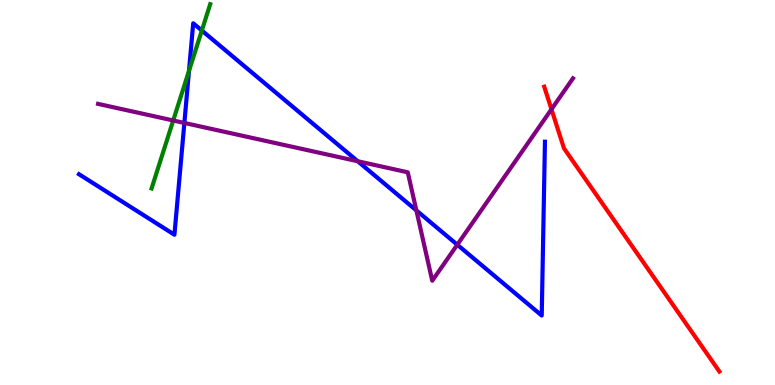[{'lines': ['blue', 'red'], 'intersections': []}, {'lines': ['green', 'red'], 'intersections': []}, {'lines': ['purple', 'red'], 'intersections': [{'x': 7.12, 'y': 7.16}]}, {'lines': ['blue', 'green'], 'intersections': [{'x': 2.44, 'y': 8.16}, {'x': 2.6, 'y': 9.21}]}, {'lines': ['blue', 'purple'], 'intersections': [{'x': 2.38, 'y': 6.81}, {'x': 4.62, 'y': 5.81}, {'x': 5.37, 'y': 4.53}, {'x': 5.9, 'y': 3.64}]}, {'lines': ['green', 'purple'], 'intersections': [{'x': 2.24, 'y': 6.87}]}]